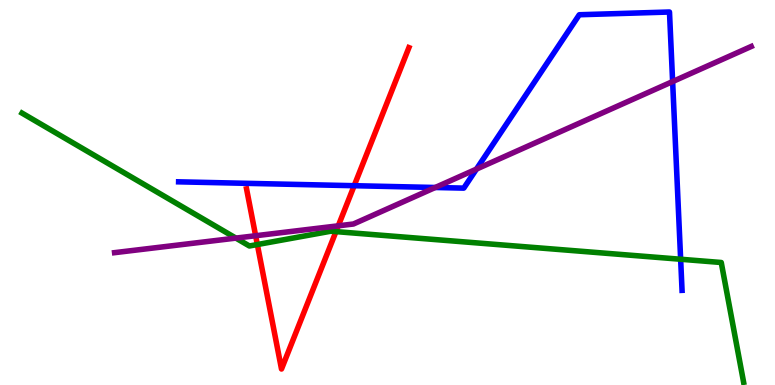[{'lines': ['blue', 'red'], 'intersections': [{'x': 4.57, 'y': 5.18}]}, {'lines': ['green', 'red'], 'intersections': [{'x': 3.32, 'y': 3.65}, {'x': 4.34, 'y': 3.98}]}, {'lines': ['purple', 'red'], 'intersections': [{'x': 3.3, 'y': 3.88}, {'x': 4.36, 'y': 4.13}]}, {'lines': ['blue', 'green'], 'intersections': [{'x': 8.78, 'y': 3.27}]}, {'lines': ['blue', 'purple'], 'intersections': [{'x': 5.62, 'y': 5.13}, {'x': 6.15, 'y': 5.61}, {'x': 8.68, 'y': 7.88}]}, {'lines': ['green', 'purple'], 'intersections': [{'x': 3.04, 'y': 3.82}]}]